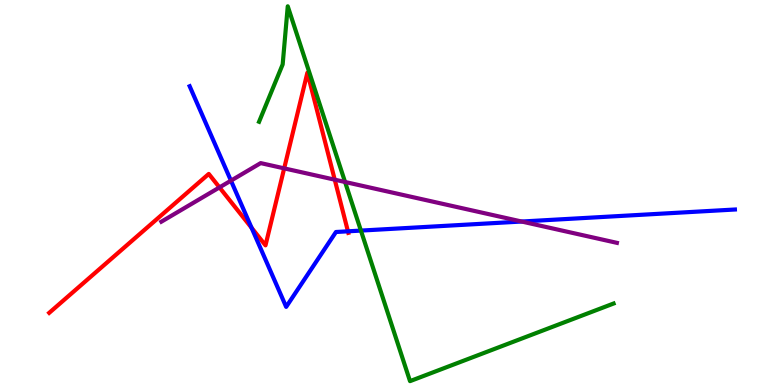[{'lines': ['blue', 'red'], 'intersections': [{'x': 3.25, 'y': 4.08}, {'x': 4.49, 'y': 3.99}]}, {'lines': ['green', 'red'], 'intersections': []}, {'lines': ['purple', 'red'], 'intersections': [{'x': 2.83, 'y': 5.13}, {'x': 3.67, 'y': 5.63}, {'x': 4.32, 'y': 5.33}]}, {'lines': ['blue', 'green'], 'intersections': [{'x': 4.66, 'y': 4.01}]}, {'lines': ['blue', 'purple'], 'intersections': [{'x': 2.98, 'y': 5.31}, {'x': 6.73, 'y': 4.25}]}, {'lines': ['green', 'purple'], 'intersections': [{'x': 4.45, 'y': 5.27}]}]